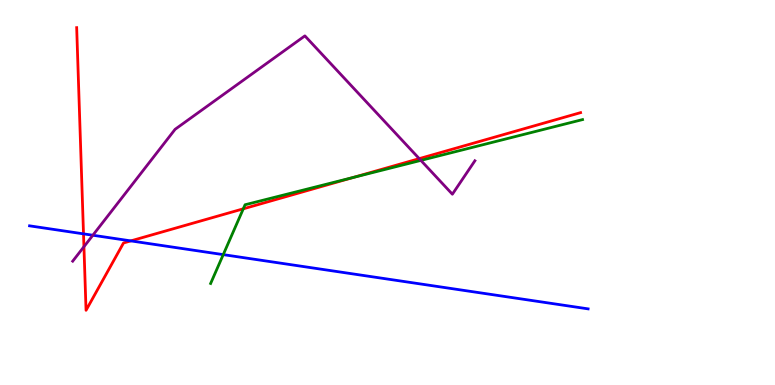[{'lines': ['blue', 'red'], 'intersections': [{'x': 1.08, 'y': 3.93}, {'x': 1.69, 'y': 3.74}]}, {'lines': ['green', 'red'], 'intersections': [{'x': 3.14, 'y': 4.58}, {'x': 4.56, 'y': 5.39}]}, {'lines': ['purple', 'red'], 'intersections': [{'x': 1.08, 'y': 3.59}, {'x': 5.41, 'y': 5.88}]}, {'lines': ['blue', 'green'], 'intersections': [{'x': 2.88, 'y': 3.39}]}, {'lines': ['blue', 'purple'], 'intersections': [{'x': 1.2, 'y': 3.89}]}, {'lines': ['green', 'purple'], 'intersections': [{'x': 5.43, 'y': 5.83}]}]